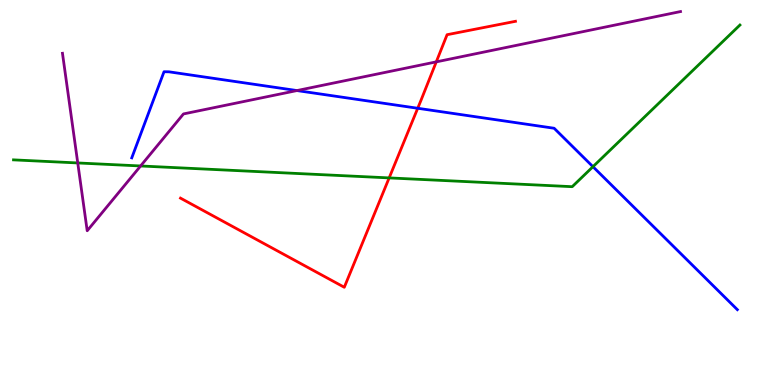[{'lines': ['blue', 'red'], 'intersections': [{'x': 5.39, 'y': 7.19}]}, {'lines': ['green', 'red'], 'intersections': [{'x': 5.02, 'y': 5.38}]}, {'lines': ['purple', 'red'], 'intersections': [{'x': 5.63, 'y': 8.39}]}, {'lines': ['blue', 'green'], 'intersections': [{'x': 7.65, 'y': 5.67}]}, {'lines': ['blue', 'purple'], 'intersections': [{'x': 3.83, 'y': 7.65}]}, {'lines': ['green', 'purple'], 'intersections': [{'x': 1.0, 'y': 5.77}, {'x': 1.81, 'y': 5.69}]}]